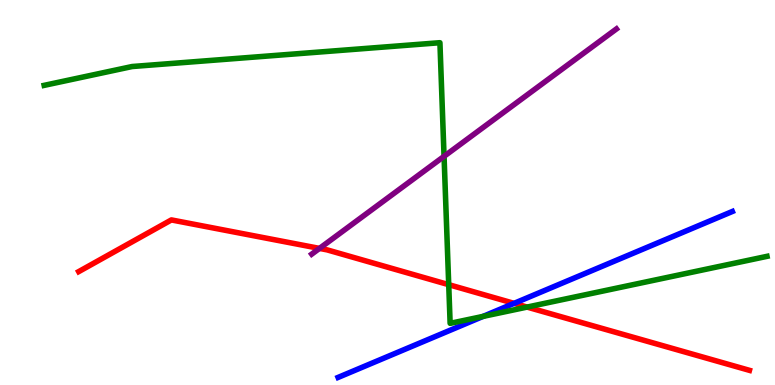[{'lines': ['blue', 'red'], 'intersections': [{'x': 6.63, 'y': 2.12}]}, {'lines': ['green', 'red'], 'intersections': [{'x': 5.79, 'y': 2.61}, {'x': 6.8, 'y': 2.02}]}, {'lines': ['purple', 'red'], 'intersections': [{'x': 4.12, 'y': 3.55}]}, {'lines': ['blue', 'green'], 'intersections': [{'x': 6.23, 'y': 1.78}]}, {'lines': ['blue', 'purple'], 'intersections': []}, {'lines': ['green', 'purple'], 'intersections': [{'x': 5.73, 'y': 5.94}]}]